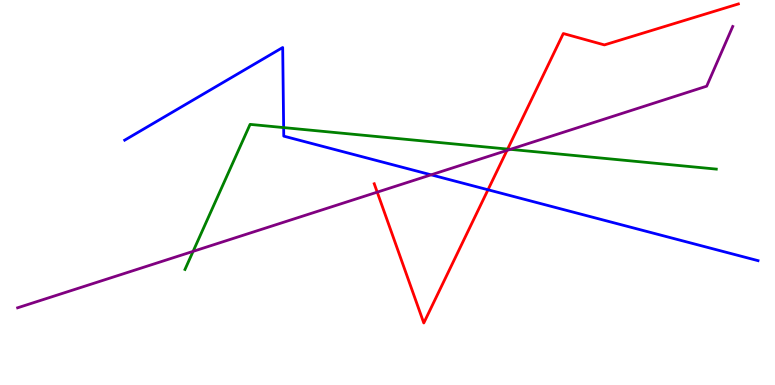[{'lines': ['blue', 'red'], 'intersections': [{'x': 6.3, 'y': 5.07}]}, {'lines': ['green', 'red'], 'intersections': [{'x': 6.55, 'y': 6.13}]}, {'lines': ['purple', 'red'], 'intersections': [{'x': 4.87, 'y': 5.01}, {'x': 6.54, 'y': 6.09}]}, {'lines': ['blue', 'green'], 'intersections': [{'x': 3.66, 'y': 6.69}]}, {'lines': ['blue', 'purple'], 'intersections': [{'x': 5.56, 'y': 5.46}]}, {'lines': ['green', 'purple'], 'intersections': [{'x': 2.49, 'y': 3.47}, {'x': 6.58, 'y': 6.12}]}]